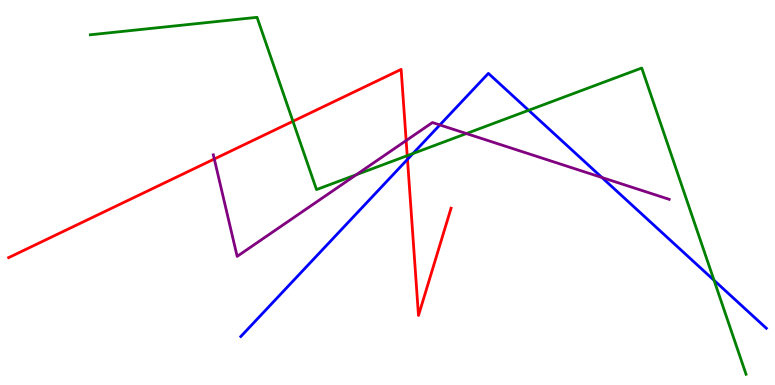[{'lines': ['blue', 'red'], 'intersections': [{'x': 5.26, 'y': 5.86}]}, {'lines': ['green', 'red'], 'intersections': [{'x': 3.78, 'y': 6.85}, {'x': 5.25, 'y': 5.96}]}, {'lines': ['purple', 'red'], 'intersections': [{'x': 2.77, 'y': 5.87}, {'x': 5.24, 'y': 6.35}]}, {'lines': ['blue', 'green'], 'intersections': [{'x': 5.33, 'y': 6.01}, {'x': 6.82, 'y': 7.14}, {'x': 9.21, 'y': 2.72}]}, {'lines': ['blue', 'purple'], 'intersections': [{'x': 5.68, 'y': 6.75}, {'x': 7.77, 'y': 5.39}]}, {'lines': ['green', 'purple'], 'intersections': [{'x': 4.6, 'y': 5.46}, {'x': 6.02, 'y': 6.53}]}]